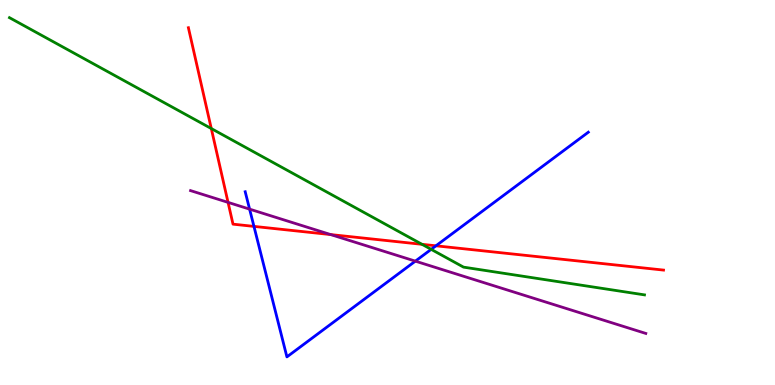[{'lines': ['blue', 'red'], 'intersections': [{'x': 3.28, 'y': 4.12}, {'x': 5.62, 'y': 3.62}]}, {'lines': ['green', 'red'], 'intersections': [{'x': 2.73, 'y': 6.66}, {'x': 5.45, 'y': 3.65}]}, {'lines': ['purple', 'red'], 'intersections': [{'x': 2.94, 'y': 4.74}, {'x': 4.27, 'y': 3.91}]}, {'lines': ['blue', 'green'], 'intersections': [{'x': 5.56, 'y': 3.52}]}, {'lines': ['blue', 'purple'], 'intersections': [{'x': 3.22, 'y': 4.57}, {'x': 5.36, 'y': 3.22}]}, {'lines': ['green', 'purple'], 'intersections': []}]